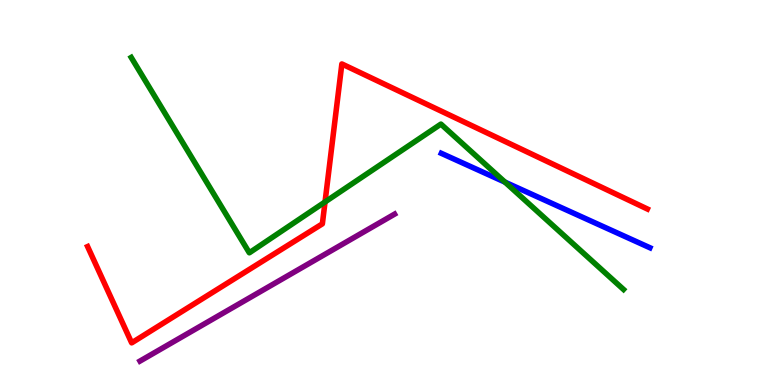[{'lines': ['blue', 'red'], 'intersections': []}, {'lines': ['green', 'red'], 'intersections': [{'x': 4.19, 'y': 4.75}]}, {'lines': ['purple', 'red'], 'intersections': []}, {'lines': ['blue', 'green'], 'intersections': [{'x': 6.52, 'y': 5.27}]}, {'lines': ['blue', 'purple'], 'intersections': []}, {'lines': ['green', 'purple'], 'intersections': []}]